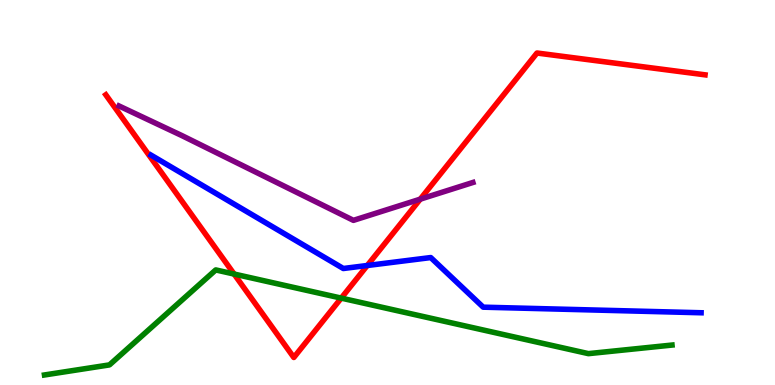[{'lines': ['blue', 'red'], 'intersections': [{'x': 4.74, 'y': 3.1}]}, {'lines': ['green', 'red'], 'intersections': [{'x': 3.02, 'y': 2.88}, {'x': 4.4, 'y': 2.26}]}, {'lines': ['purple', 'red'], 'intersections': [{'x': 5.42, 'y': 4.83}]}, {'lines': ['blue', 'green'], 'intersections': []}, {'lines': ['blue', 'purple'], 'intersections': []}, {'lines': ['green', 'purple'], 'intersections': []}]